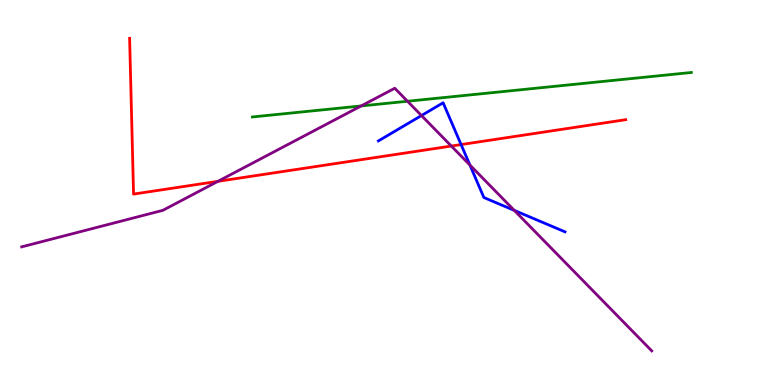[{'lines': ['blue', 'red'], 'intersections': [{'x': 5.95, 'y': 6.24}]}, {'lines': ['green', 'red'], 'intersections': []}, {'lines': ['purple', 'red'], 'intersections': [{'x': 2.81, 'y': 5.29}, {'x': 5.82, 'y': 6.21}]}, {'lines': ['blue', 'green'], 'intersections': []}, {'lines': ['blue', 'purple'], 'intersections': [{'x': 5.44, 'y': 7.0}, {'x': 6.06, 'y': 5.71}, {'x': 6.64, 'y': 4.54}]}, {'lines': ['green', 'purple'], 'intersections': [{'x': 4.66, 'y': 7.25}, {'x': 5.26, 'y': 7.37}]}]